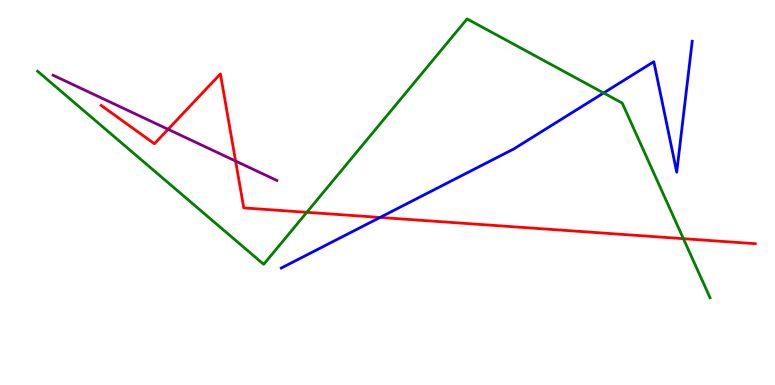[{'lines': ['blue', 'red'], 'intersections': [{'x': 4.9, 'y': 4.35}]}, {'lines': ['green', 'red'], 'intersections': [{'x': 3.96, 'y': 4.49}, {'x': 8.82, 'y': 3.8}]}, {'lines': ['purple', 'red'], 'intersections': [{'x': 2.17, 'y': 6.64}, {'x': 3.04, 'y': 5.82}]}, {'lines': ['blue', 'green'], 'intersections': [{'x': 7.79, 'y': 7.59}]}, {'lines': ['blue', 'purple'], 'intersections': []}, {'lines': ['green', 'purple'], 'intersections': []}]